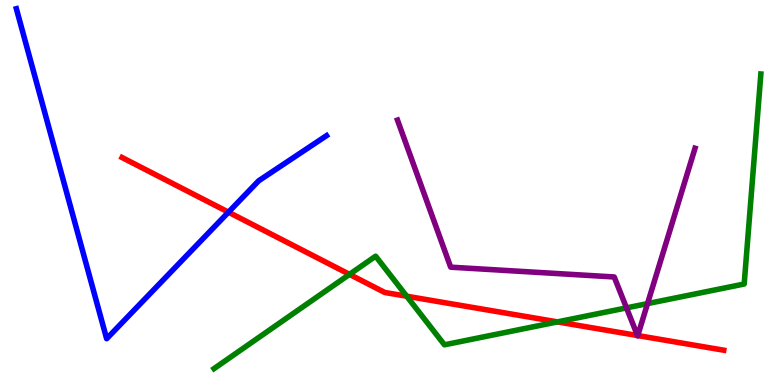[{'lines': ['blue', 'red'], 'intersections': [{'x': 2.95, 'y': 4.49}]}, {'lines': ['green', 'red'], 'intersections': [{'x': 4.51, 'y': 2.87}, {'x': 5.25, 'y': 2.31}, {'x': 7.19, 'y': 1.64}]}, {'lines': ['purple', 'red'], 'intersections': [{'x': 8.23, 'y': 1.29}, {'x': 8.23, 'y': 1.28}]}, {'lines': ['blue', 'green'], 'intersections': []}, {'lines': ['blue', 'purple'], 'intersections': []}, {'lines': ['green', 'purple'], 'intersections': [{'x': 8.08, 'y': 2.0}, {'x': 8.36, 'y': 2.11}]}]